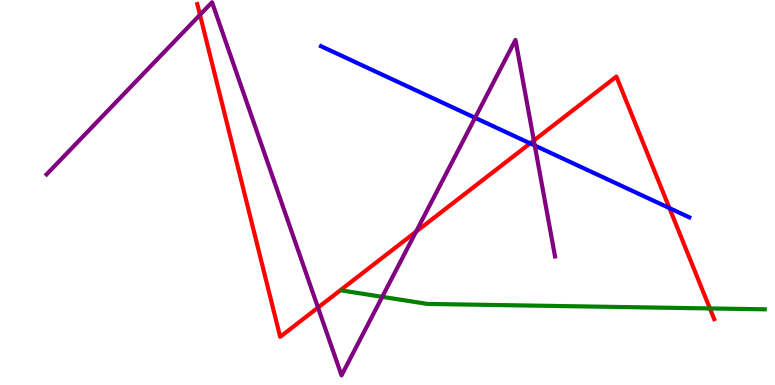[{'lines': ['blue', 'red'], 'intersections': [{'x': 6.84, 'y': 6.28}, {'x': 8.64, 'y': 4.6}]}, {'lines': ['green', 'red'], 'intersections': [{'x': 9.16, 'y': 1.99}]}, {'lines': ['purple', 'red'], 'intersections': [{'x': 2.58, 'y': 9.61}, {'x': 4.1, 'y': 2.01}, {'x': 5.37, 'y': 3.98}, {'x': 6.89, 'y': 6.35}]}, {'lines': ['blue', 'green'], 'intersections': []}, {'lines': ['blue', 'purple'], 'intersections': [{'x': 6.13, 'y': 6.94}, {'x': 6.9, 'y': 6.22}]}, {'lines': ['green', 'purple'], 'intersections': [{'x': 4.93, 'y': 2.29}]}]